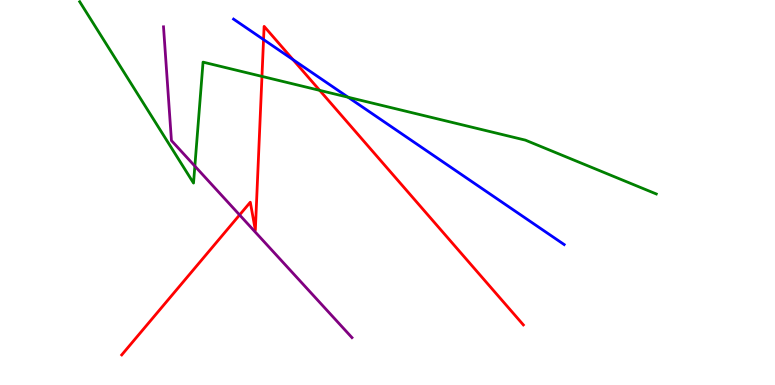[{'lines': ['blue', 'red'], 'intersections': [{'x': 3.4, 'y': 8.97}, {'x': 3.78, 'y': 8.45}]}, {'lines': ['green', 'red'], 'intersections': [{'x': 3.38, 'y': 8.02}, {'x': 4.13, 'y': 7.65}]}, {'lines': ['purple', 'red'], 'intersections': [{'x': 3.09, 'y': 4.42}]}, {'lines': ['blue', 'green'], 'intersections': [{'x': 4.49, 'y': 7.47}]}, {'lines': ['blue', 'purple'], 'intersections': []}, {'lines': ['green', 'purple'], 'intersections': [{'x': 2.51, 'y': 5.69}]}]